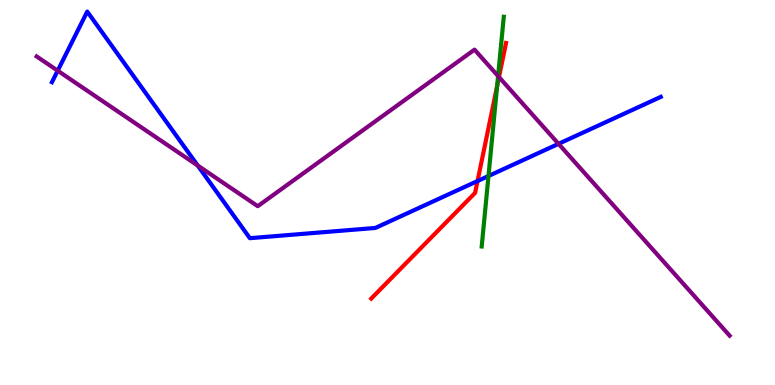[{'lines': ['blue', 'red'], 'intersections': [{'x': 6.16, 'y': 5.3}]}, {'lines': ['green', 'red'], 'intersections': [{'x': 6.41, 'y': 7.76}]}, {'lines': ['purple', 'red'], 'intersections': [{'x': 6.44, 'y': 8.0}]}, {'lines': ['blue', 'green'], 'intersections': [{'x': 6.3, 'y': 5.43}]}, {'lines': ['blue', 'purple'], 'intersections': [{'x': 0.744, 'y': 8.16}, {'x': 2.55, 'y': 5.7}, {'x': 7.21, 'y': 6.26}]}, {'lines': ['green', 'purple'], 'intersections': [{'x': 6.43, 'y': 8.02}]}]